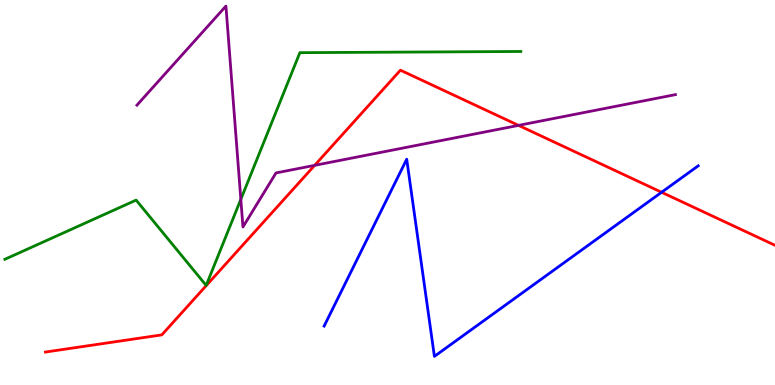[{'lines': ['blue', 'red'], 'intersections': [{'x': 8.54, 'y': 5.01}]}, {'lines': ['green', 'red'], 'intersections': []}, {'lines': ['purple', 'red'], 'intersections': [{'x': 4.06, 'y': 5.71}, {'x': 6.69, 'y': 6.74}]}, {'lines': ['blue', 'green'], 'intersections': []}, {'lines': ['blue', 'purple'], 'intersections': []}, {'lines': ['green', 'purple'], 'intersections': [{'x': 3.11, 'y': 4.82}]}]